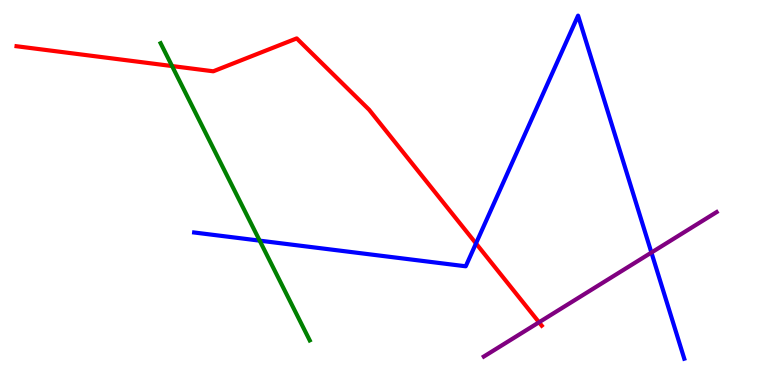[{'lines': ['blue', 'red'], 'intersections': [{'x': 6.14, 'y': 3.68}]}, {'lines': ['green', 'red'], 'intersections': [{'x': 2.22, 'y': 8.28}]}, {'lines': ['purple', 'red'], 'intersections': [{'x': 6.96, 'y': 1.63}]}, {'lines': ['blue', 'green'], 'intersections': [{'x': 3.35, 'y': 3.75}]}, {'lines': ['blue', 'purple'], 'intersections': [{'x': 8.41, 'y': 3.44}]}, {'lines': ['green', 'purple'], 'intersections': []}]